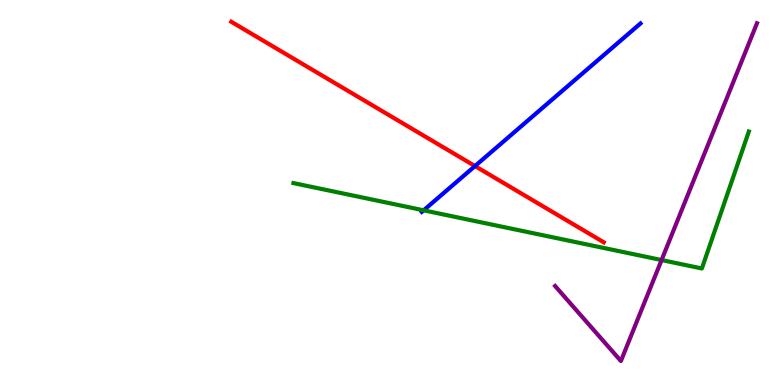[{'lines': ['blue', 'red'], 'intersections': [{'x': 6.13, 'y': 5.69}]}, {'lines': ['green', 'red'], 'intersections': []}, {'lines': ['purple', 'red'], 'intersections': []}, {'lines': ['blue', 'green'], 'intersections': [{'x': 5.47, 'y': 4.54}]}, {'lines': ['blue', 'purple'], 'intersections': []}, {'lines': ['green', 'purple'], 'intersections': [{'x': 8.54, 'y': 3.25}]}]